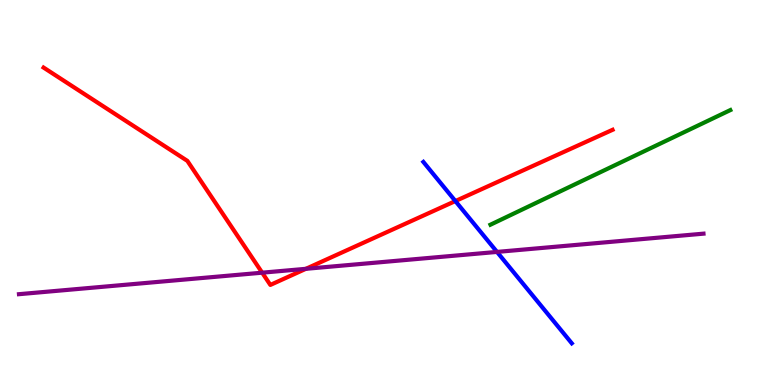[{'lines': ['blue', 'red'], 'intersections': [{'x': 5.88, 'y': 4.78}]}, {'lines': ['green', 'red'], 'intersections': []}, {'lines': ['purple', 'red'], 'intersections': [{'x': 3.38, 'y': 2.92}, {'x': 3.95, 'y': 3.02}]}, {'lines': ['blue', 'green'], 'intersections': []}, {'lines': ['blue', 'purple'], 'intersections': [{'x': 6.41, 'y': 3.46}]}, {'lines': ['green', 'purple'], 'intersections': []}]